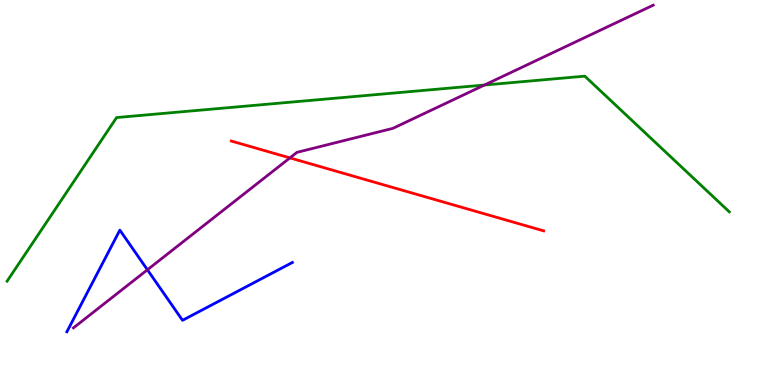[{'lines': ['blue', 'red'], 'intersections': []}, {'lines': ['green', 'red'], 'intersections': []}, {'lines': ['purple', 'red'], 'intersections': [{'x': 3.74, 'y': 5.9}]}, {'lines': ['blue', 'green'], 'intersections': []}, {'lines': ['blue', 'purple'], 'intersections': [{'x': 1.9, 'y': 2.99}]}, {'lines': ['green', 'purple'], 'intersections': [{'x': 6.25, 'y': 7.79}]}]